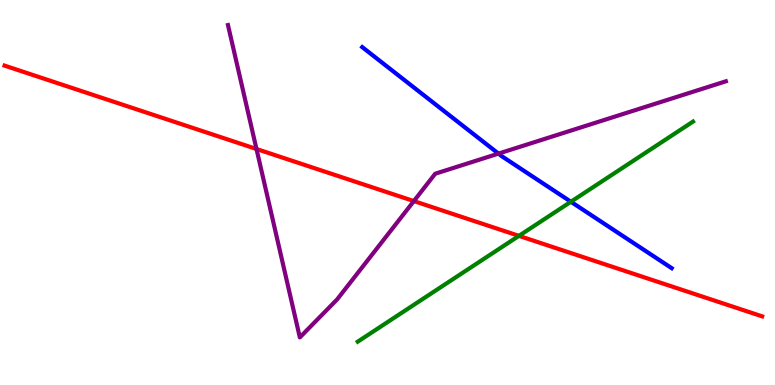[{'lines': ['blue', 'red'], 'intersections': []}, {'lines': ['green', 'red'], 'intersections': [{'x': 6.7, 'y': 3.87}]}, {'lines': ['purple', 'red'], 'intersections': [{'x': 3.31, 'y': 6.13}, {'x': 5.34, 'y': 4.78}]}, {'lines': ['blue', 'green'], 'intersections': [{'x': 7.37, 'y': 4.76}]}, {'lines': ['blue', 'purple'], 'intersections': [{'x': 6.43, 'y': 6.01}]}, {'lines': ['green', 'purple'], 'intersections': []}]